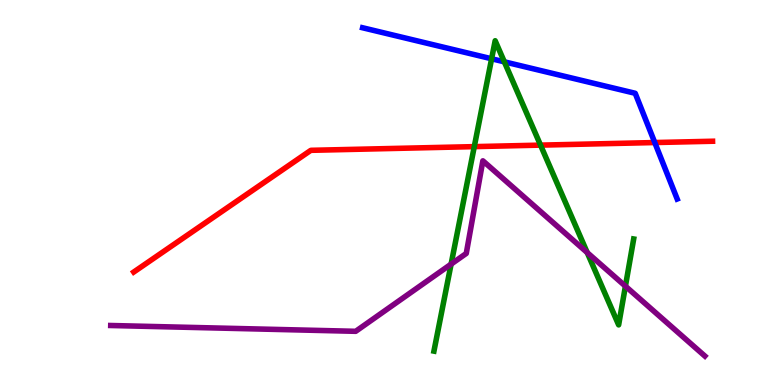[{'lines': ['blue', 'red'], 'intersections': [{'x': 8.45, 'y': 6.3}]}, {'lines': ['green', 'red'], 'intersections': [{'x': 6.12, 'y': 6.19}, {'x': 6.97, 'y': 6.23}]}, {'lines': ['purple', 'red'], 'intersections': []}, {'lines': ['blue', 'green'], 'intersections': [{'x': 6.34, 'y': 8.47}, {'x': 6.51, 'y': 8.39}]}, {'lines': ['blue', 'purple'], 'intersections': []}, {'lines': ['green', 'purple'], 'intersections': [{'x': 5.82, 'y': 3.14}, {'x': 7.58, 'y': 3.44}, {'x': 8.07, 'y': 2.57}]}]